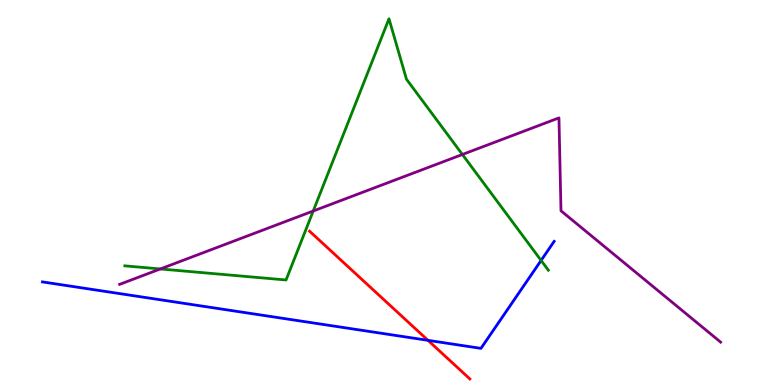[{'lines': ['blue', 'red'], 'intersections': [{'x': 5.52, 'y': 1.16}]}, {'lines': ['green', 'red'], 'intersections': []}, {'lines': ['purple', 'red'], 'intersections': []}, {'lines': ['blue', 'green'], 'intersections': [{'x': 6.98, 'y': 3.24}]}, {'lines': ['blue', 'purple'], 'intersections': []}, {'lines': ['green', 'purple'], 'intersections': [{'x': 2.07, 'y': 3.01}, {'x': 4.04, 'y': 4.52}, {'x': 5.97, 'y': 5.99}]}]